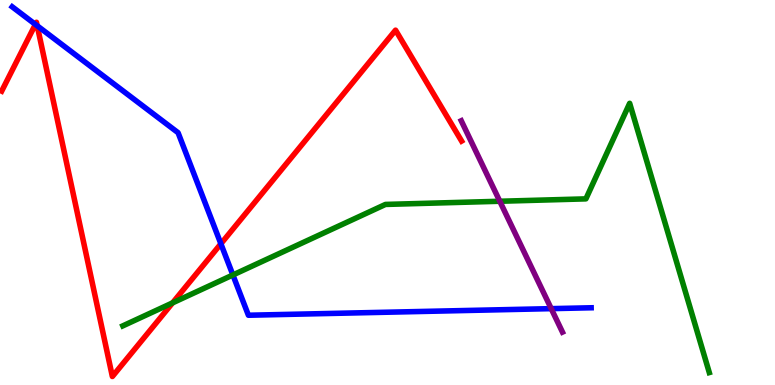[{'lines': ['blue', 'red'], 'intersections': [{'x': 0.457, 'y': 9.37}, {'x': 0.48, 'y': 9.33}, {'x': 2.85, 'y': 3.67}]}, {'lines': ['green', 'red'], 'intersections': [{'x': 2.23, 'y': 2.13}]}, {'lines': ['purple', 'red'], 'intersections': []}, {'lines': ['blue', 'green'], 'intersections': [{'x': 3.01, 'y': 2.86}]}, {'lines': ['blue', 'purple'], 'intersections': [{'x': 7.11, 'y': 1.98}]}, {'lines': ['green', 'purple'], 'intersections': [{'x': 6.45, 'y': 4.77}]}]